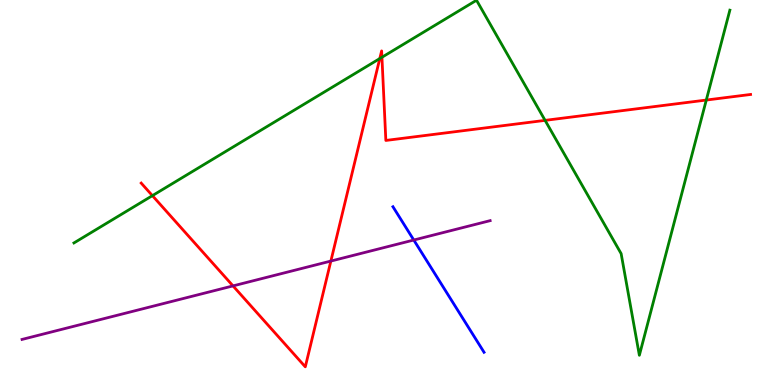[{'lines': ['blue', 'red'], 'intersections': []}, {'lines': ['green', 'red'], 'intersections': [{'x': 1.97, 'y': 4.92}, {'x': 4.9, 'y': 8.48}, {'x': 4.93, 'y': 8.51}, {'x': 7.03, 'y': 6.87}, {'x': 9.11, 'y': 7.4}]}, {'lines': ['purple', 'red'], 'intersections': [{'x': 3.01, 'y': 2.57}, {'x': 4.27, 'y': 3.22}]}, {'lines': ['blue', 'green'], 'intersections': []}, {'lines': ['blue', 'purple'], 'intersections': [{'x': 5.34, 'y': 3.77}]}, {'lines': ['green', 'purple'], 'intersections': []}]